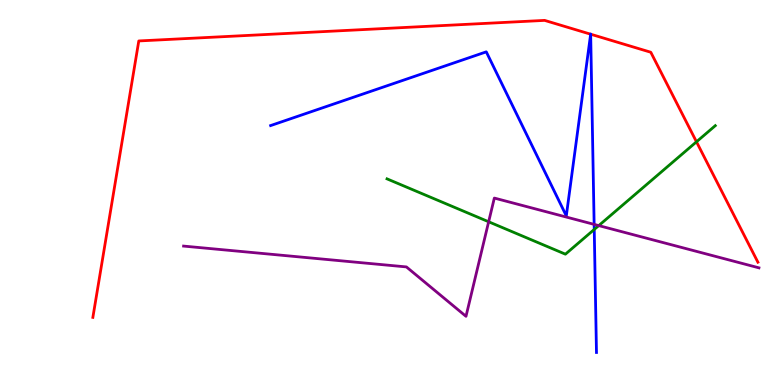[{'lines': ['blue', 'red'], 'intersections': [{'x': 7.62, 'y': 9.11}, {'x': 7.62, 'y': 9.11}]}, {'lines': ['green', 'red'], 'intersections': [{'x': 8.99, 'y': 6.32}]}, {'lines': ['purple', 'red'], 'intersections': []}, {'lines': ['blue', 'green'], 'intersections': [{'x': 7.67, 'y': 4.04}]}, {'lines': ['blue', 'purple'], 'intersections': [{'x': 7.67, 'y': 4.17}]}, {'lines': ['green', 'purple'], 'intersections': [{'x': 6.31, 'y': 4.24}, {'x': 7.73, 'y': 4.14}]}]